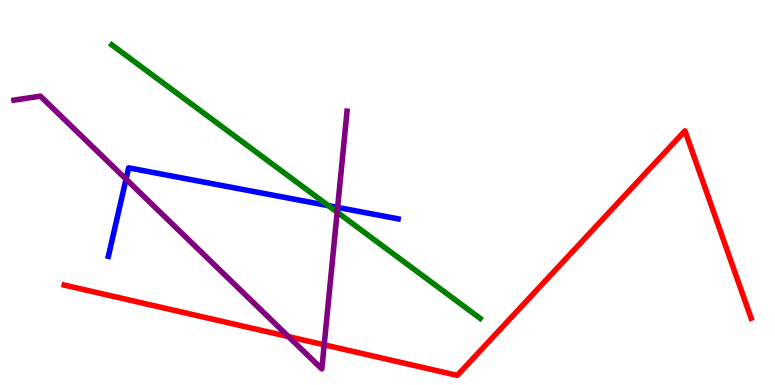[{'lines': ['blue', 'red'], 'intersections': []}, {'lines': ['green', 'red'], 'intersections': []}, {'lines': ['purple', 'red'], 'intersections': [{'x': 3.72, 'y': 1.26}, {'x': 4.18, 'y': 1.04}]}, {'lines': ['blue', 'green'], 'intersections': [{'x': 4.24, 'y': 4.66}]}, {'lines': ['blue', 'purple'], 'intersections': [{'x': 1.63, 'y': 5.35}, {'x': 4.36, 'y': 4.61}]}, {'lines': ['green', 'purple'], 'intersections': [{'x': 4.35, 'y': 4.49}]}]